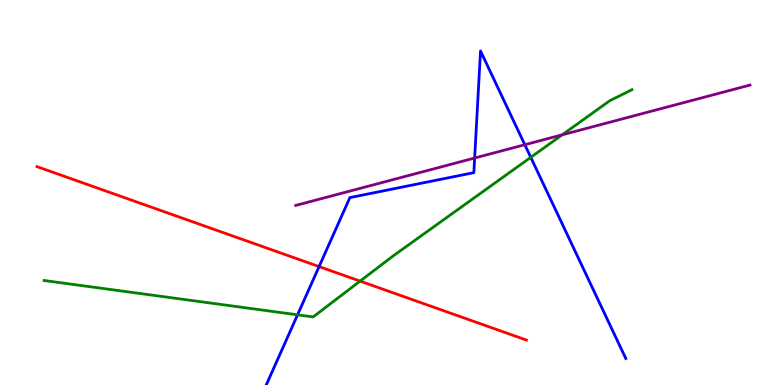[{'lines': ['blue', 'red'], 'intersections': [{'x': 4.12, 'y': 3.08}]}, {'lines': ['green', 'red'], 'intersections': [{'x': 4.65, 'y': 2.7}]}, {'lines': ['purple', 'red'], 'intersections': []}, {'lines': ['blue', 'green'], 'intersections': [{'x': 3.84, 'y': 1.82}, {'x': 6.85, 'y': 5.91}]}, {'lines': ['blue', 'purple'], 'intersections': [{'x': 6.12, 'y': 5.9}, {'x': 6.77, 'y': 6.24}]}, {'lines': ['green', 'purple'], 'intersections': [{'x': 7.25, 'y': 6.5}]}]